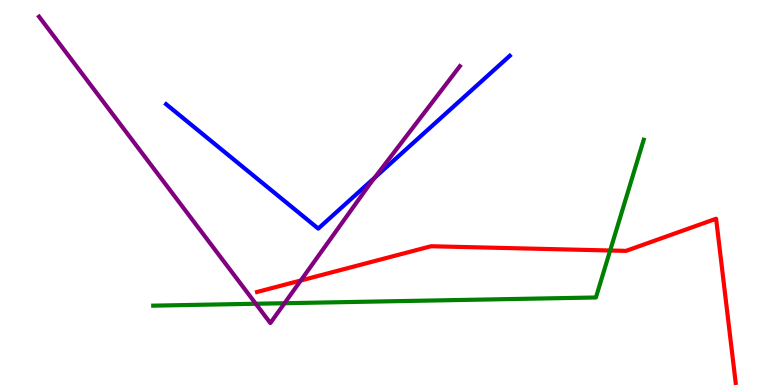[{'lines': ['blue', 'red'], 'intersections': []}, {'lines': ['green', 'red'], 'intersections': [{'x': 7.87, 'y': 3.49}]}, {'lines': ['purple', 'red'], 'intersections': [{'x': 3.88, 'y': 2.71}]}, {'lines': ['blue', 'green'], 'intersections': []}, {'lines': ['blue', 'purple'], 'intersections': [{'x': 4.83, 'y': 5.38}]}, {'lines': ['green', 'purple'], 'intersections': [{'x': 3.3, 'y': 2.11}, {'x': 3.67, 'y': 2.12}]}]